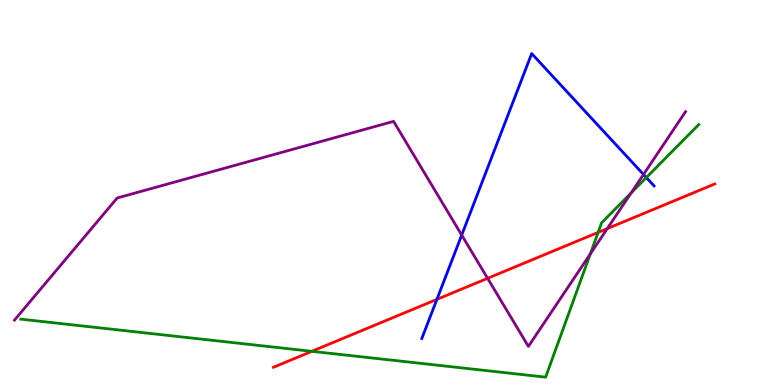[{'lines': ['blue', 'red'], 'intersections': [{'x': 5.64, 'y': 2.22}]}, {'lines': ['green', 'red'], 'intersections': [{'x': 4.02, 'y': 0.875}, {'x': 7.72, 'y': 3.96}]}, {'lines': ['purple', 'red'], 'intersections': [{'x': 6.29, 'y': 2.77}, {'x': 7.84, 'y': 4.06}]}, {'lines': ['blue', 'green'], 'intersections': [{'x': 8.34, 'y': 5.39}]}, {'lines': ['blue', 'purple'], 'intersections': [{'x': 5.96, 'y': 3.89}, {'x': 8.3, 'y': 5.47}]}, {'lines': ['green', 'purple'], 'intersections': [{'x': 7.62, 'y': 3.41}, {'x': 8.14, 'y': 4.99}]}]